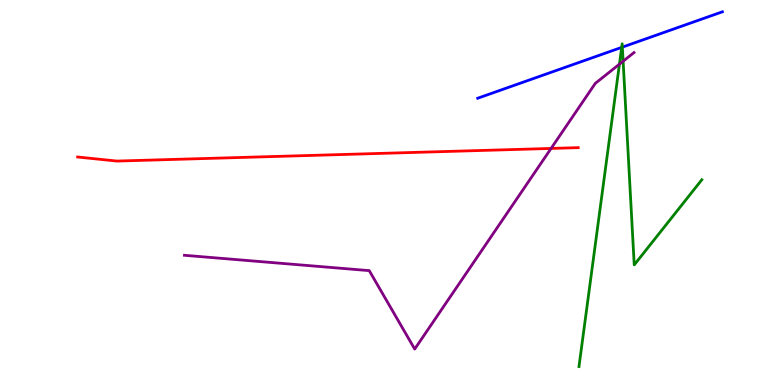[{'lines': ['blue', 'red'], 'intersections': []}, {'lines': ['green', 'red'], 'intersections': []}, {'lines': ['purple', 'red'], 'intersections': [{'x': 7.11, 'y': 6.14}]}, {'lines': ['blue', 'green'], 'intersections': [{'x': 8.02, 'y': 8.77}, {'x': 8.03, 'y': 8.78}]}, {'lines': ['blue', 'purple'], 'intersections': []}, {'lines': ['green', 'purple'], 'intersections': [{'x': 7.99, 'y': 8.33}, {'x': 8.04, 'y': 8.41}]}]